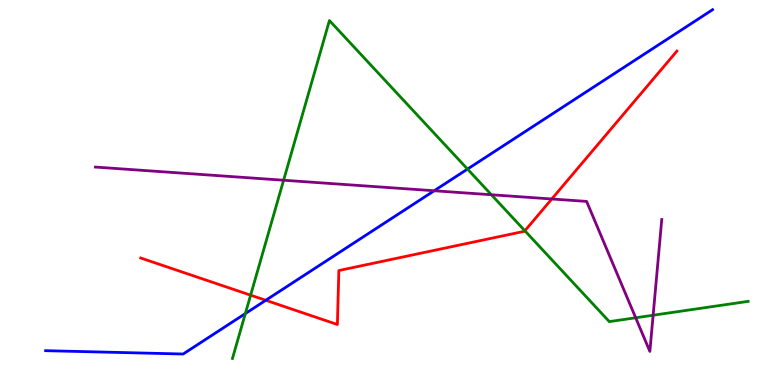[{'lines': ['blue', 'red'], 'intersections': [{'x': 3.43, 'y': 2.2}]}, {'lines': ['green', 'red'], 'intersections': [{'x': 3.23, 'y': 2.33}, {'x': 6.77, 'y': 4.01}]}, {'lines': ['purple', 'red'], 'intersections': [{'x': 7.12, 'y': 4.83}]}, {'lines': ['blue', 'green'], 'intersections': [{'x': 3.17, 'y': 1.86}, {'x': 6.03, 'y': 5.61}]}, {'lines': ['blue', 'purple'], 'intersections': [{'x': 5.6, 'y': 5.05}]}, {'lines': ['green', 'purple'], 'intersections': [{'x': 3.66, 'y': 5.32}, {'x': 6.34, 'y': 4.94}, {'x': 8.2, 'y': 1.75}, {'x': 8.43, 'y': 1.81}]}]